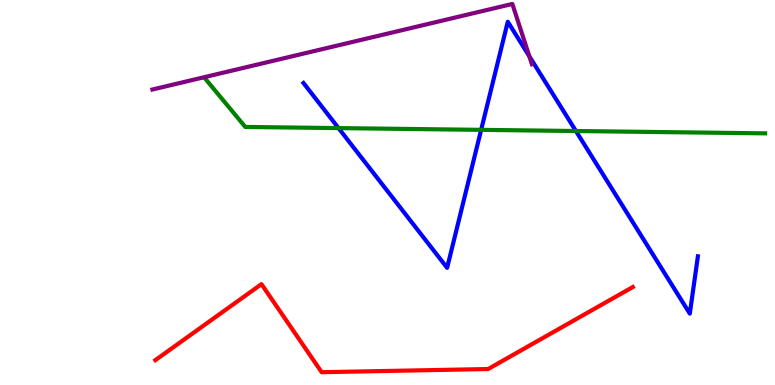[{'lines': ['blue', 'red'], 'intersections': []}, {'lines': ['green', 'red'], 'intersections': []}, {'lines': ['purple', 'red'], 'intersections': []}, {'lines': ['blue', 'green'], 'intersections': [{'x': 4.37, 'y': 6.67}, {'x': 6.21, 'y': 6.63}, {'x': 7.43, 'y': 6.6}]}, {'lines': ['blue', 'purple'], 'intersections': [{'x': 6.83, 'y': 8.54}]}, {'lines': ['green', 'purple'], 'intersections': []}]